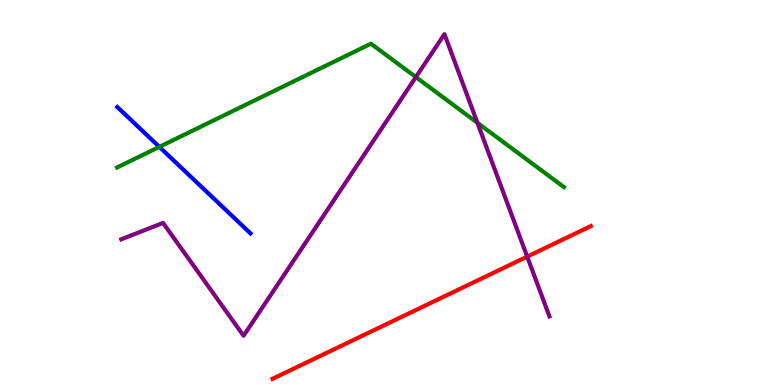[{'lines': ['blue', 'red'], 'intersections': []}, {'lines': ['green', 'red'], 'intersections': []}, {'lines': ['purple', 'red'], 'intersections': [{'x': 6.8, 'y': 3.33}]}, {'lines': ['blue', 'green'], 'intersections': [{'x': 2.06, 'y': 6.18}]}, {'lines': ['blue', 'purple'], 'intersections': []}, {'lines': ['green', 'purple'], 'intersections': [{'x': 5.37, 'y': 8.0}, {'x': 6.16, 'y': 6.81}]}]